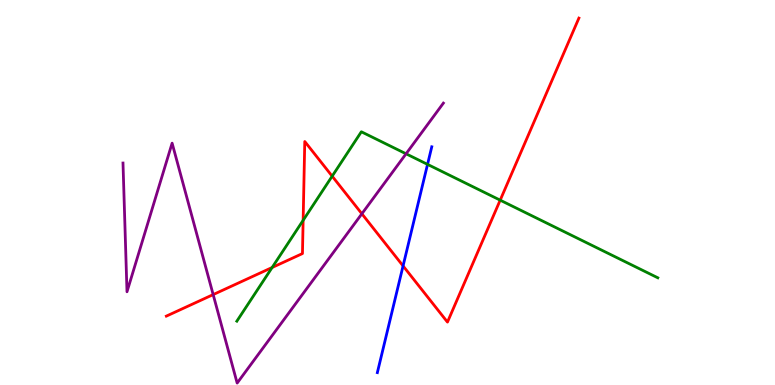[{'lines': ['blue', 'red'], 'intersections': [{'x': 5.2, 'y': 3.09}]}, {'lines': ['green', 'red'], 'intersections': [{'x': 3.51, 'y': 3.05}, {'x': 3.91, 'y': 4.28}, {'x': 4.29, 'y': 5.42}, {'x': 6.45, 'y': 4.8}]}, {'lines': ['purple', 'red'], 'intersections': [{'x': 2.75, 'y': 2.35}, {'x': 4.67, 'y': 4.45}]}, {'lines': ['blue', 'green'], 'intersections': [{'x': 5.52, 'y': 5.73}]}, {'lines': ['blue', 'purple'], 'intersections': []}, {'lines': ['green', 'purple'], 'intersections': [{'x': 5.24, 'y': 6.01}]}]